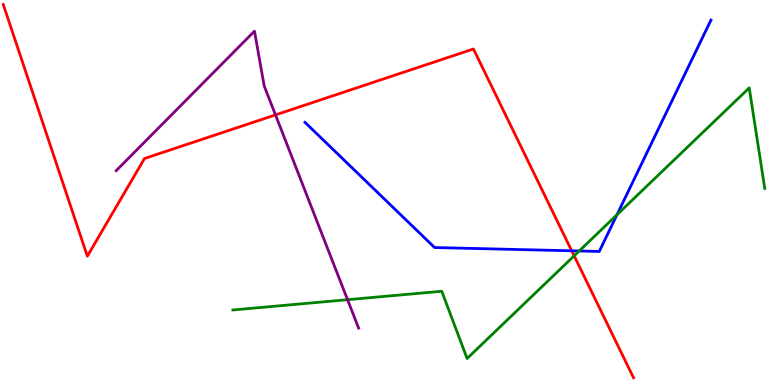[{'lines': ['blue', 'red'], 'intersections': [{'x': 7.38, 'y': 3.49}]}, {'lines': ['green', 'red'], 'intersections': [{'x': 7.41, 'y': 3.36}]}, {'lines': ['purple', 'red'], 'intersections': [{'x': 3.55, 'y': 7.02}]}, {'lines': ['blue', 'green'], 'intersections': [{'x': 7.47, 'y': 3.48}, {'x': 7.96, 'y': 4.42}]}, {'lines': ['blue', 'purple'], 'intersections': []}, {'lines': ['green', 'purple'], 'intersections': [{'x': 4.48, 'y': 2.22}]}]